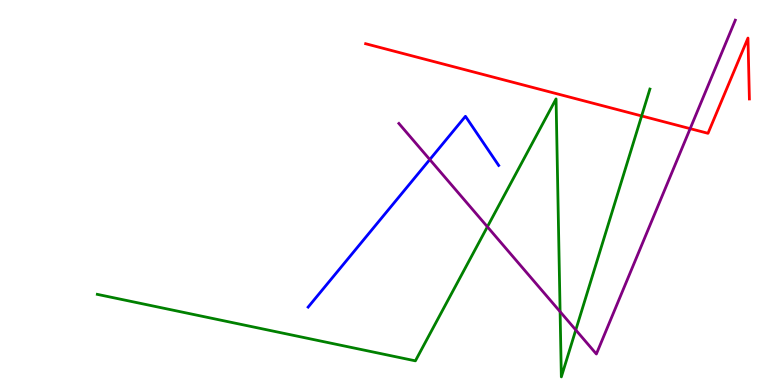[{'lines': ['blue', 'red'], 'intersections': []}, {'lines': ['green', 'red'], 'intersections': [{'x': 8.28, 'y': 6.99}]}, {'lines': ['purple', 'red'], 'intersections': [{'x': 8.91, 'y': 6.66}]}, {'lines': ['blue', 'green'], 'intersections': []}, {'lines': ['blue', 'purple'], 'intersections': [{'x': 5.55, 'y': 5.86}]}, {'lines': ['green', 'purple'], 'intersections': [{'x': 6.29, 'y': 4.11}, {'x': 7.23, 'y': 1.9}, {'x': 7.43, 'y': 1.43}]}]